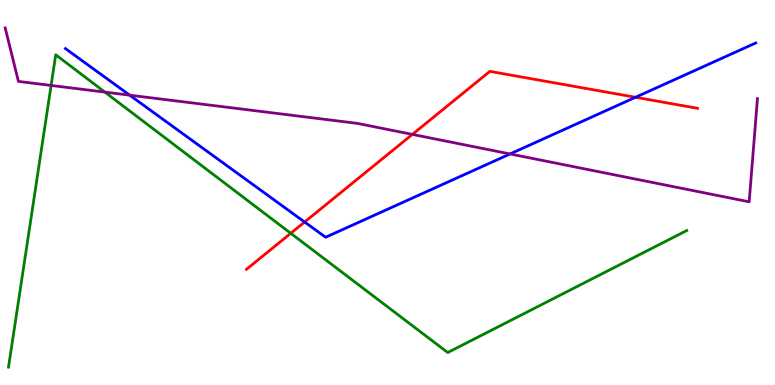[{'lines': ['blue', 'red'], 'intersections': [{'x': 3.93, 'y': 4.23}, {'x': 8.2, 'y': 7.47}]}, {'lines': ['green', 'red'], 'intersections': [{'x': 3.75, 'y': 3.94}]}, {'lines': ['purple', 'red'], 'intersections': [{'x': 5.32, 'y': 6.51}]}, {'lines': ['blue', 'green'], 'intersections': []}, {'lines': ['blue', 'purple'], 'intersections': [{'x': 1.67, 'y': 7.53}, {'x': 6.58, 'y': 6.0}]}, {'lines': ['green', 'purple'], 'intersections': [{'x': 0.659, 'y': 7.78}, {'x': 1.35, 'y': 7.61}]}]